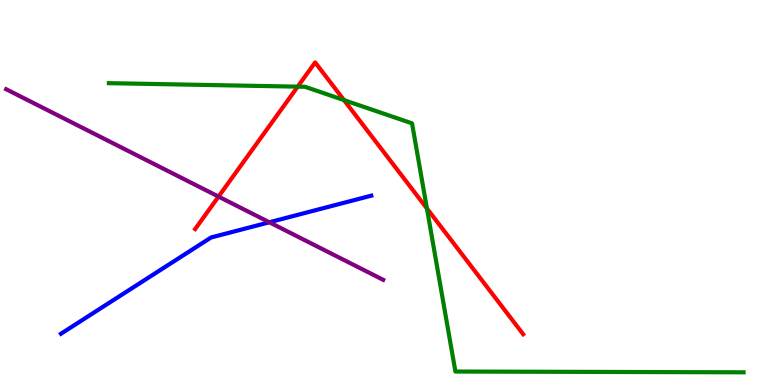[{'lines': ['blue', 'red'], 'intersections': []}, {'lines': ['green', 'red'], 'intersections': [{'x': 3.84, 'y': 7.75}, {'x': 4.44, 'y': 7.4}, {'x': 5.51, 'y': 4.59}]}, {'lines': ['purple', 'red'], 'intersections': [{'x': 2.82, 'y': 4.89}]}, {'lines': ['blue', 'green'], 'intersections': []}, {'lines': ['blue', 'purple'], 'intersections': [{'x': 3.48, 'y': 4.23}]}, {'lines': ['green', 'purple'], 'intersections': []}]